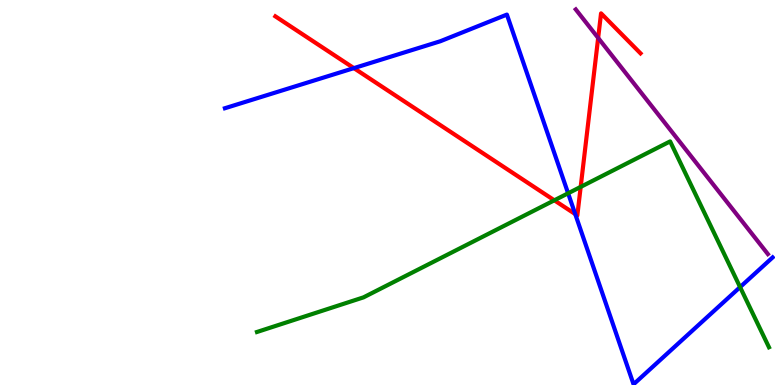[{'lines': ['blue', 'red'], 'intersections': [{'x': 4.57, 'y': 8.23}, {'x': 7.42, 'y': 4.44}]}, {'lines': ['green', 'red'], 'intersections': [{'x': 7.15, 'y': 4.8}, {'x': 7.49, 'y': 5.15}]}, {'lines': ['purple', 'red'], 'intersections': [{'x': 7.72, 'y': 9.01}]}, {'lines': ['blue', 'green'], 'intersections': [{'x': 7.33, 'y': 4.98}, {'x': 9.55, 'y': 2.54}]}, {'lines': ['blue', 'purple'], 'intersections': []}, {'lines': ['green', 'purple'], 'intersections': []}]